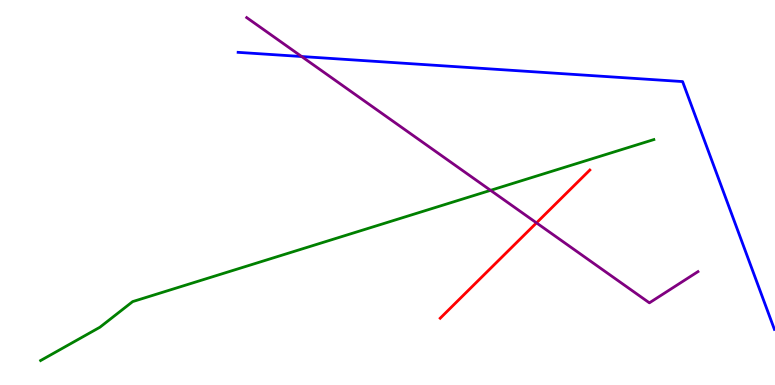[{'lines': ['blue', 'red'], 'intersections': []}, {'lines': ['green', 'red'], 'intersections': []}, {'lines': ['purple', 'red'], 'intersections': [{'x': 6.92, 'y': 4.21}]}, {'lines': ['blue', 'green'], 'intersections': []}, {'lines': ['blue', 'purple'], 'intersections': [{'x': 3.89, 'y': 8.53}]}, {'lines': ['green', 'purple'], 'intersections': [{'x': 6.33, 'y': 5.06}]}]